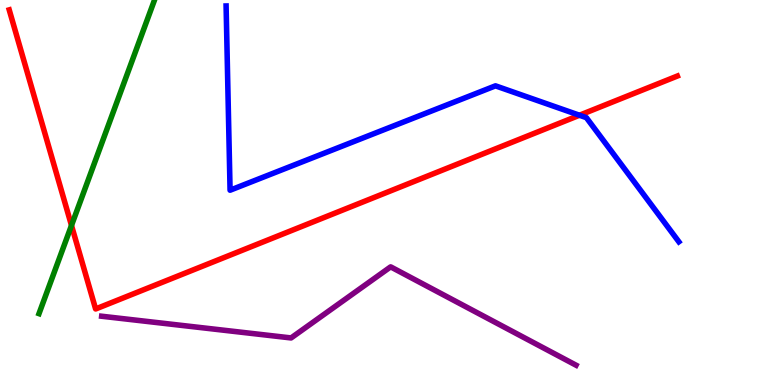[{'lines': ['blue', 'red'], 'intersections': [{'x': 7.48, 'y': 7.01}]}, {'lines': ['green', 'red'], 'intersections': [{'x': 0.922, 'y': 4.14}]}, {'lines': ['purple', 'red'], 'intersections': []}, {'lines': ['blue', 'green'], 'intersections': []}, {'lines': ['blue', 'purple'], 'intersections': []}, {'lines': ['green', 'purple'], 'intersections': []}]